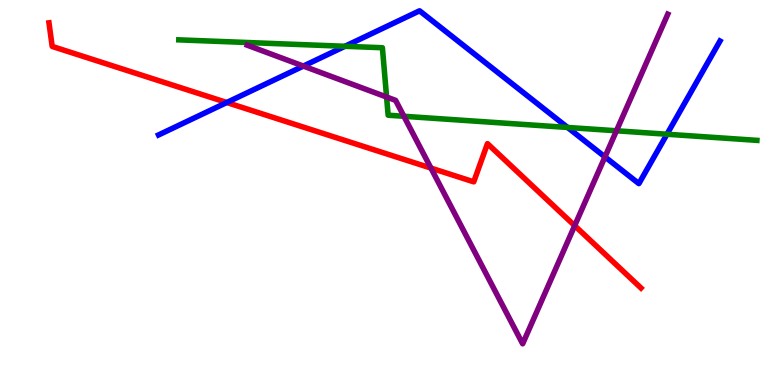[{'lines': ['blue', 'red'], 'intersections': [{'x': 2.93, 'y': 7.34}]}, {'lines': ['green', 'red'], 'intersections': []}, {'lines': ['purple', 'red'], 'intersections': [{'x': 5.56, 'y': 5.63}, {'x': 7.42, 'y': 4.14}]}, {'lines': ['blue', 'green'], 'intersections': [{'x': 4.45, 'y': 8.8}, {'x': 7.32, 'y': 6.69}, {'x': 8.61, 'y': 6.51}]}, {'lines': ['blue', 'purple'], 'intersections': [{'x': 3.91, 'y': 8.28}, {'x': 7.81, 'y': 5.92}]}, {'lines': ['green', 'purple'], 'intersections': [{'x': 4.99, 'y': 7.48}, {'x': 5.21, 'y': 6.98}, {'x': 7.95, 'y': 6.6}]}]